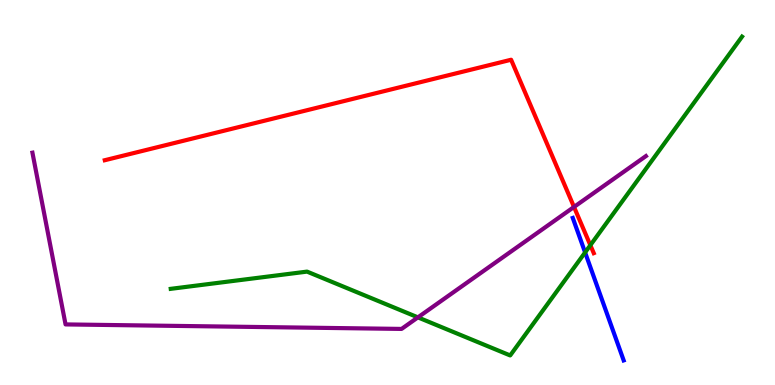[{'lines': ['blue', 'red'], 'intersections': []}, {'lines': ['green', 'red'], 'intersections': [{'x': 7.62, 'y': 3.63}]}, {'lines': ['purple', 'red'], 'intersections': [{'x': 7.41, 'y': 4.62}]}, {'lines': ['blue', 'green'], 'intersections': [{'x': 7.55, 'y': 3.44}]}, {'lines': ['blue', 'purple'], 'intersections': []}, {'lines': ['green', 'purple'], 'intersections': [{'x': 5.39, 'y': 1.76}]}]